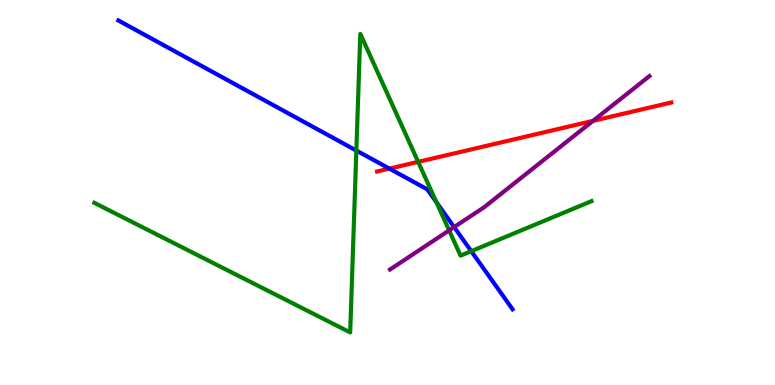[{'lines': ['blue', 'red'], 'intersections': [{'x': 5.02, 'y': 5.62}]}, {'lines': ['green', 'red'], 'intersections': [{'x': 5.4, 'y': 5.8}]}, {'lines': ['purple', 'red'], 'intersections': [{'x': 7.65, 'y': 6.86}]}, {'lines': ['blue', 'green'], 'intersections': [{'x': 4.6, 'y': 6.09}, {'x': 5.63, 'y': 4.75}, {'x': 6.08, 'y': 3.48}]}, {'lines': ['blue', 'purple'], 'intersections': [{'x': 5.86, 'y': 4.1}]}, {'lines': ['green', 'purple'], 'intersections': [{'x': 5.8, 'y': 4.02}]}]